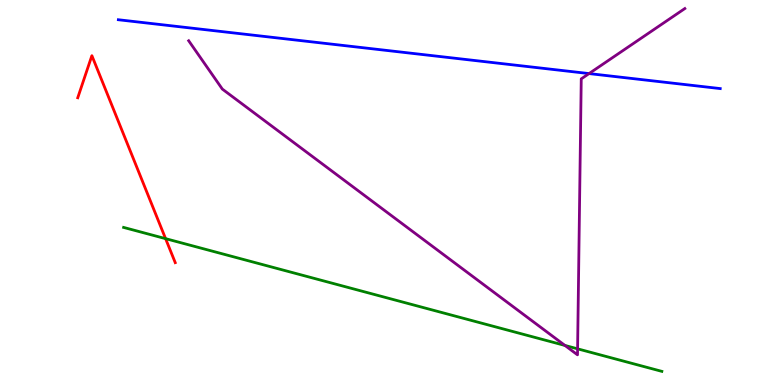[{'lines': ['blue', 'red'], 'intersections': []}, {'lines': ['green', 'red'], 'intersections': [{'x': 2.14, 'y': 3.8}]}, {'lines': ['purple', 'red'], 'intersections': []}, {'lines': ['blue', 'green'], 'intersections': []}, {'lines': ['blue', 'purple'], 'intersections': [{'x': 7.6, 'y': 8.09}]}, {'lines': ['green', 'purple'], 'intersections': [{'x': 7.29, 'y': 1.03}, {'x': 7.45, 'y': 0.94}]}]